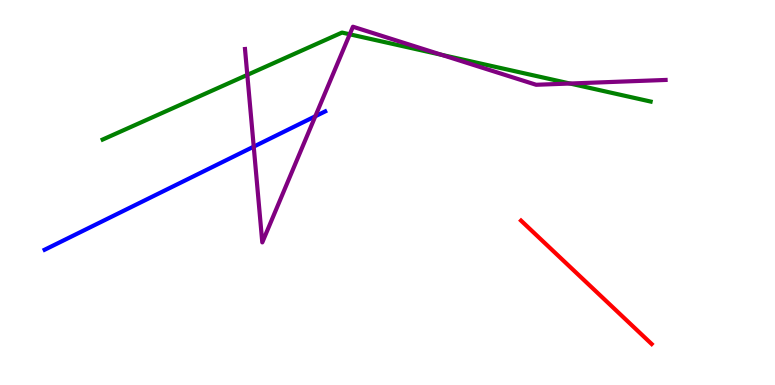[{'lines': ['blue', 'red'], 'intersections': []}, {'lines': ['green', 'red'], 'intersections': []}, {'lines': ['purple', 'red'], 'intersections': []}, {'lines': ['blue', 'green'], 'intersections': []}, {'lines': ['blue', 'purple'], 'intersections': [{'x': 3.27, 'y': 6.19}, {'x': 4.07, 'y': 6.98}]}, {'lines': ['green', 'purple'], 'intersections': [{'x': 3.19, 'y': 8.05}, {'x': 4.51, 'y': 9.11}, {'x': 5.7, 'y': 8.57}, {'x': 7.35, 'y': 7.83}]}]